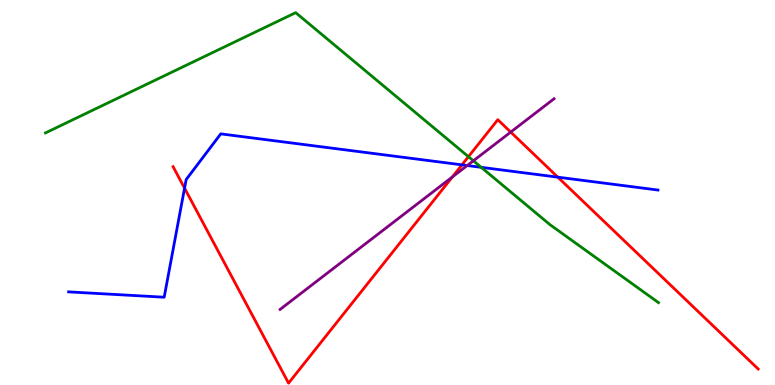[{'lines': ['blue', 'red'], 'intersections': [{'x': 2.38, 'y': 5.11}, {'x': 5.96, 'y': 5.72}, {'x': 7.2, 'y': 5.4}]}, {'lines': ['green', 'red'], 'intersections': [{'x': 6.04, 'y': 5.93}]}, {'lines': ['purple', 'red'], 'intersections': [{'x': 5.84, 'y': 5.4}, {'x': 6.59, 'y': 6.57}]}, {'lines': ['blue', 'green'], 'intersections': [{'x': 6.21, 'y': 5.65}]}, {'lines': ['blue', 'purple'], 'intersections': [{'x': 6.03, 'y': 5.7}]}, {'lines': ['green', 'purple'], 'intersections': [{'x': 6.11, 'y': 5.82}]}]